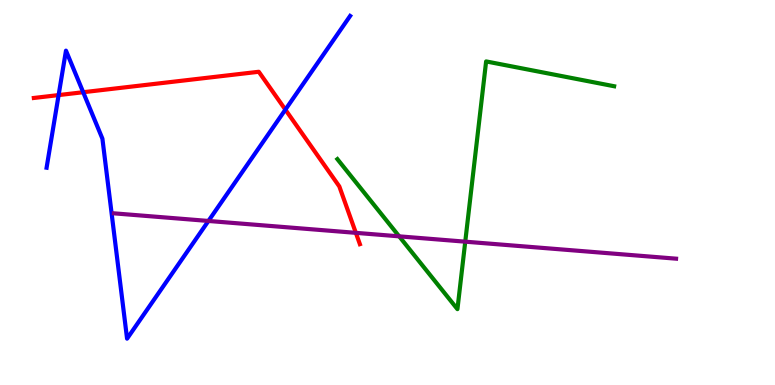[{'lines': ['blue', 'red'], 'intersections': [{'x': 0.756, 'y': 7.53}, {'x': 1.07, 'y': 7.6}, {'x': 3.68, 'y': 7.15}]}, {'lines': ['green', 'red'], 'intersections': []}, {'lines': ['purple', 'red'], 'intersections': [{'x': 4.59, 'y': 3.95}]}, {'lines': ['blue', 'green'], 'intersections': []}, {'lines': ['blue', 'purple'], 'intersections': [{'x': 2.69, 'y': 4.26}]}, {'lines': ['green', 'purple'], 'intersections': [{'x': 5.15, 'y': 3.86}, {'x': 6.0, 'y': 3.72}]}]